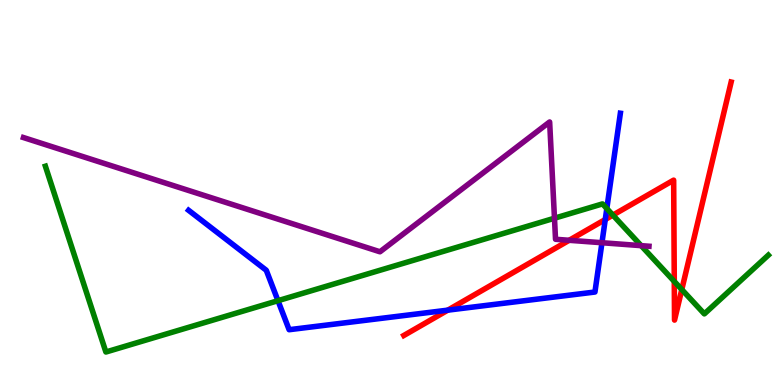[{'lines': ['blue', 'red'], 'intersections': [{'x': 5.78, 'y': 1.94}, {'x': 7.81, 'y': 4.3}]}, {'lines': ['green', 'red'], 'intersections': [{'x': 7.91, 'y': 4.41}, {'x': 8.7, 'y': 2.69}, {'x': 8.8, 'y': 2.48}]}, {'lines': ['purple', 'red'], 'intersections': [{'x': 7.34, 'y': 3.76}]}, {'lines': ['blue', 'green'], 'intersections': [{'x': 3.59, 'y': 2.19}, {'x': 7.83, 'y': 4.58}]}, {'lines': ['blue', 'purple'], 'intersections': [{'x': 7.77, 'y': 3.7}]}, {'lines': ['green', 'purple'], 'intersections': [{'x': 7.15, 'y': 4.33}, {'x': 8.27, 'y': 3.62}]}]